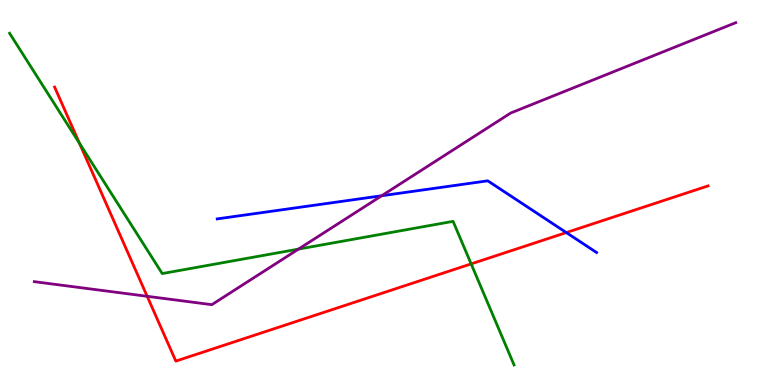[{'lines': ['blue', 'red'], 'intersections': [{'x': 7.31, 'y': 3.96}]}, {'lines': ['green', 'red'], 'intersections': [{'x': 1.03, 'y': 6.28}, {'x': 6.08, 'y': 3.15}]}, {'lines': ['purple', 'red'], 'intersections': [{'x': 1.9, 'y': 2.3}]}, {'lines': ['blue', 'green'], 'intersections': []}, {'lines': ['blue', 'purple'], 'intersections': [{'x': 4.93, 'y': 4.92}]}, {'lines': ['green', 'purple'], 'intersections': [{'x': 3.85, 'y': 3.53}]}]